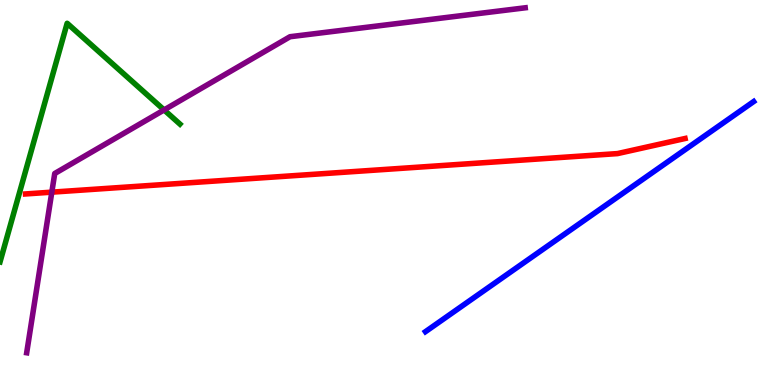[{'lines': ['blue', 'red'], 'intersections': []}, {'lines': ['green', 'red'], 'intersections': []}, {'lines': ['purple', 'red'], 'intersections': [{'x': 0.669, 'y': 5.01}]}, {'lines': ['blue', 'green'], 'intersections': []}, {'lines': ['blue', 'purple'], 'intersections': []}, {'lines': ['green', 'purple'], 'intersections': [{'x': 2.12, 'y': 7.14}]}]